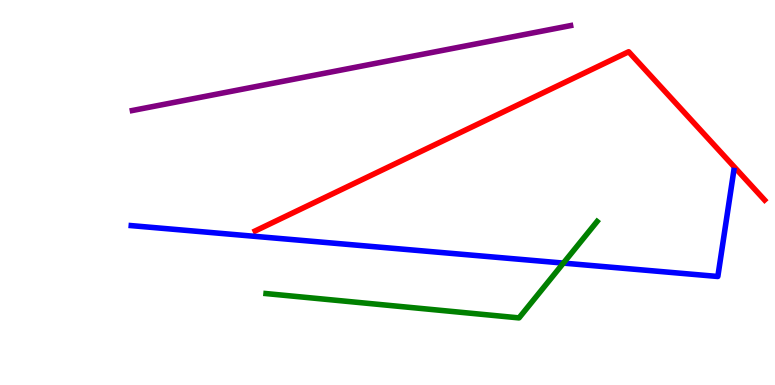[{'lines': ['blue', 'red'], 'intersections': []}, {'lines': ['green', 'red'], 'intersections': []}, {'lines': ['purple', 'red'], 'intersections': []}, {'lines': ['blue', 'green'], 'intersections': [{'x': 7.27, 'y': 3.17}]}, {'lines': ['blue', 'purple'], 'intersections': []}, {'lines': ['green', 'purple'], 'intersections': []}]